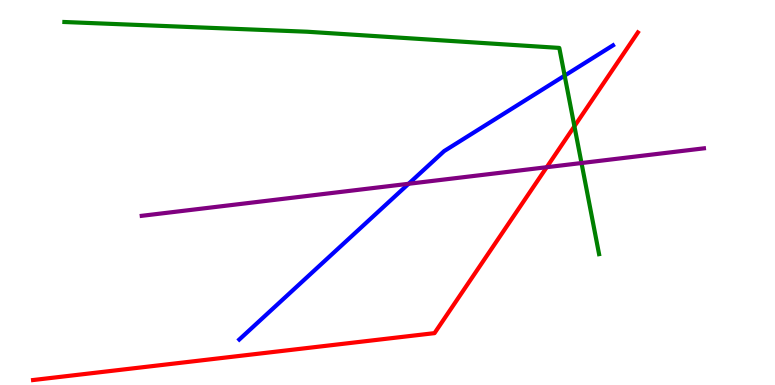[{'lines': ['blue', 'red'], 'intersections': []}, {'lines': ['green', 'red'], 'intersections': [{'x': 7.41, 'y': 6.72}]}, {'lines': ['purple', 'red'], 'intersections': [{'x': 7.05, 'y': 5.66}]}, {'lines': ['blue', 'green'], 'intersections': [{'x': 7.29, 'y': 8.04}]}, {'lines': ['blue', 'purple'], 'intersections': [{'x': 5.27, 'y': 5.23}]}, {'lines': ['green', 'purple'], 'intersections': [{'x': 7.5, 'y': 5.77}]}]